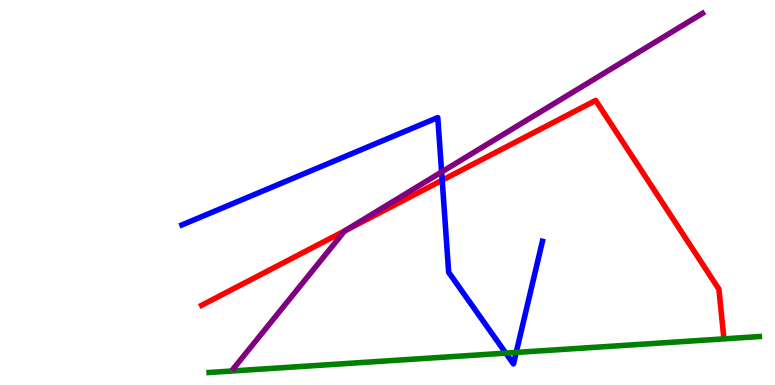[{'lines': ['blue', 'red'], 'intersections': [{'x': 5.71, 'y': 5.32}]}, {'lines': ['green', 'red'], 'intersections': []}, {'lines': ['purple', 'red'], 'intersections': [{'x': 4.45, 'y': 4.0}]}, {'lines': ['blue', 'green'], 'intersections': [{'x': 6.53, 'y': 0.828}, {'x': 6.66, 'y': 0.846}]}, {'lines': ['blue', 'purple'], 'intersections': [{'x': 5.7, 'y': 5.53}]}, {'lines': ['green', 'purple'], 'intersections': []}]